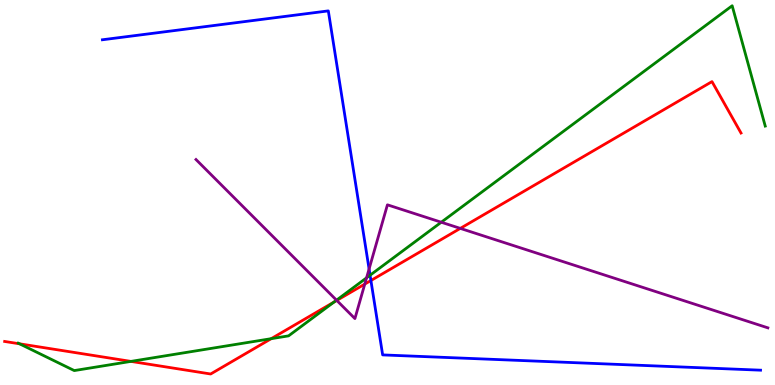[{'lines': ['blue', 'red'], 'intersections': [{'x': 4.79, 'y': 2.71}]}, {'lines': ['green', 'red'], 'intersections': [{'x': 0.252, 'y': 1.07}, {'x': 1.69, 'y': 0.613}, {'x': 3.5, 'y': 1.2}, {'x': 4.31, 'y': 2.15}]}, {'lines': ['purple', 'red'], 'intersections': [{'x': 4.35, 'y': 2.2}, {'x': 4.71, 'y': 2.62}, {'x': 5.94, 'y': 4.07}]}, {'lines': ['blue', 'green'], 'intersections': [{'x': 4.78, 'y': 2.85}]}, {'lines': ['blue', 'purple'], 'intersections': [{'x': 4.76, 'y': 3.01}]}, {'lines': ['green', 'purple'], 'intersections': [{'x': 4.34, 'y': 2.2}, {'x': 4.73, 'y': 2.78}, {'x': 5.69, 'y': 4.23}]}]